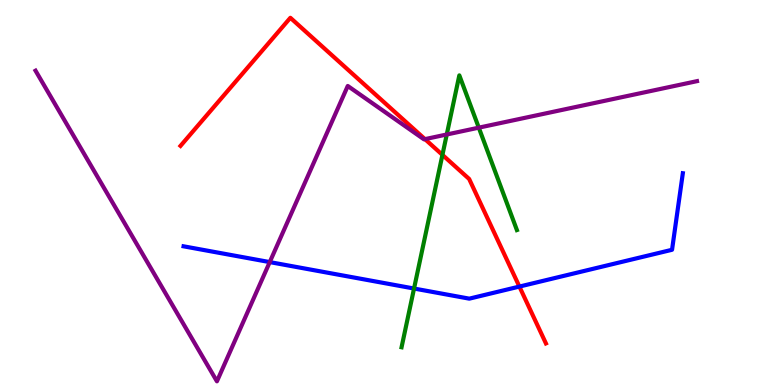[{'lines': ['blue', 'red'], 'intersections': [{'x': 6.7, 'y': 2.56}]}, {'lines': ['green', 'red'], 'intersections': [{'x': 5.71, 'y': 5.98}]}, {'lines': ['purple', 'red'], 'intersections': [{'x': 5.48, 'y': 6.39}]}, {'lines': ['blue', 'green'], 'intersections': [{'x': 5.34, 'y': 2.51}]}, {'lines': ['blue', 'purple'], 'intersections': [{'x': 3.48, 'y': 3.19}]}, {'lines': ['green', 'purple'], 'intersections': [{'x': 5.76, 'y': 6.51}, {'x': 6.18, 'y': 6.68}]}]